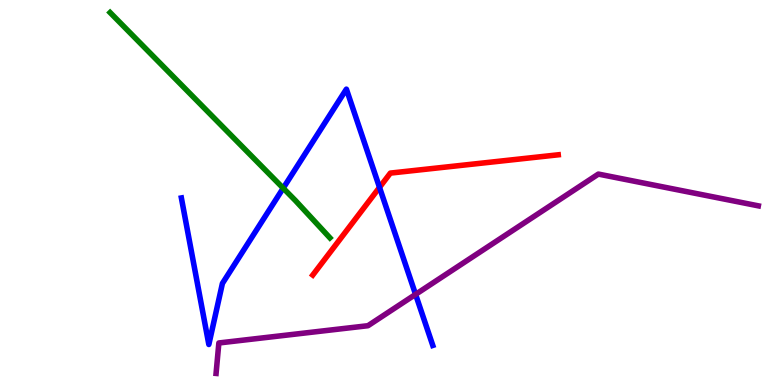[{'lines': ['blue', 'red'], 'intersections': [{'x': 4.9, 'y': 5.13}]}, {'lines': ['green', 'red'], 'intersections': []}, {'lines': ['purple', 'red'], 'intersections': []}, {'lines': ['blue', 'green'], 'intersections': [{'x': 3.65, 'y': 5.11}]}, {'lines': ['blue', 'purple'], 'intersections': [{'x': 5.36, 'y': 2.35}]}, {'lines': ['green', 'purple'], 'intersections': []}]